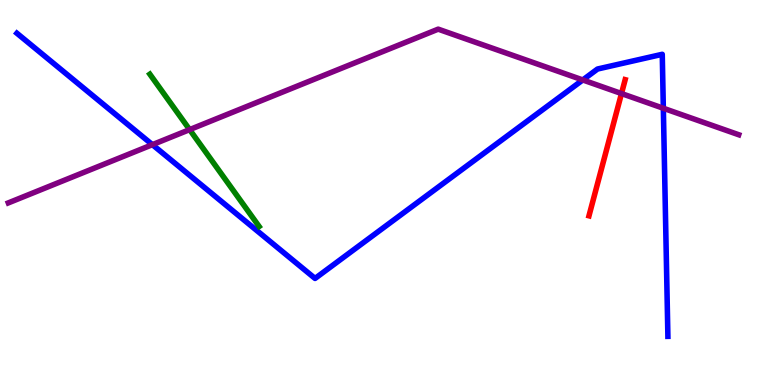[{'lines': ['blue', 'red'], 'intersections': []}, {'lines': ['green', 'red'], 'intersections': []}, {'lines': ['purple', 'red'], 'intersections': [{'x': 8.02, 'y': 7.57}]}, {'lines': ['blue', 'green'], 'intersections': []}, {'lines': ['blue', 'purple'], 'intersections': [{'x': 1.97, 'y': 6.24}, {'x': 7.52, 'y': 7.92}, {'x': 8.56, 'y': 7.19}]}, {'lines': ['green', 'purple'], 'intersections': [{'x': 2.45, 'y': 6.63}]}]